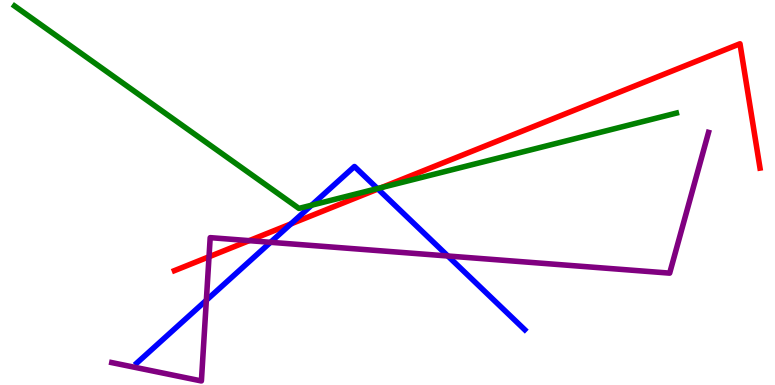[{'lines': ['blue', 'red'], 'intersections': [{'x': 3.75, 'y': 4.18}, {'x': 4.88, 'y': 5.09}]}, {'lines': ['green', 'red'], 'intersections': [{'x': 4.92, 'y': 5.13}]}, {'lines': ['purple', 'red'], 'intersections': [{'x': 2.7, 'y': 3.33}, {'x': 3.22, 'y': 3.75}]}, {'lines': ['blue', 'green'], 'intersections': [{'x': 4.02, 'y': 4.67}, {'x': 4.87, 'y': 5.1}]}, {'lines': ['blue', 'purple'], 'intersections': [{'x': 2.66, 'y': 2.2}, {'x': 3.49, 'y': 3.71}, {'x': 5.78, 'y': 3.35}]}, {'lines': ['green', 'purple'], 'intersections': []}]